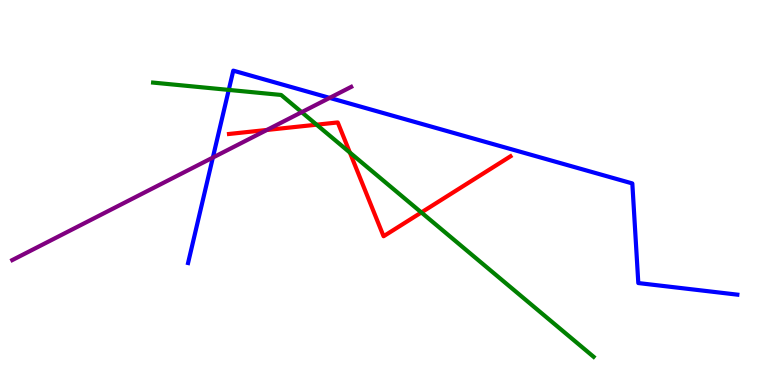[{'lines': ['blue', 'red'], 'intersections': []}, {'lines': ['green', 'red'], 'intersections': [{'x': 4.09, 'y': 6.76}, {'x': 4.51, 'y': 6.04}, {'x': 5.44, 'y': 4.48}]}, {'lines': ['purple', 'red'], 'intersections': [{'x': 3.44, 'y': 6.62}]}, {'lines': ['blue', 'green'], 'intersections': [{'x': 2.95, 'y': 7.66}]}, {'lines': ['blue', 'purple'], 'intersections': [{'x': 2.75, 'y': 5.91}, {'x': 4.25, 'y': 7.46}]}, {'lines': ['green', 'purple'], 'intersections': [{'x': 3.89, 'y': 7.09}]}]